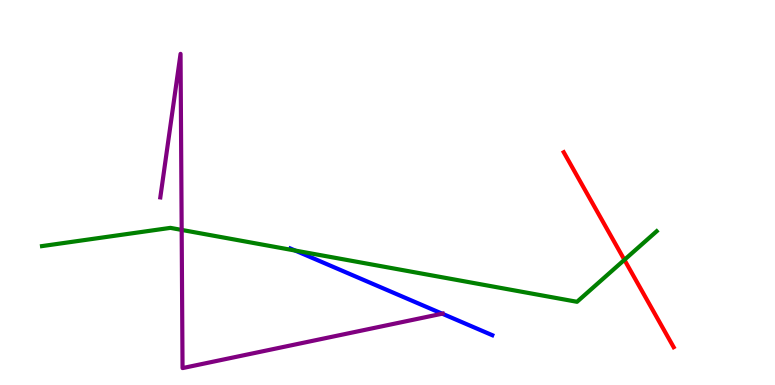[{'lines': ['blue', 'red'], 'intersections': []}, {'lines': ['green', 'red'], 'intersections': [{'x': 8.06, 'y': 3.25}]}, {'lines': ['purple', 'red'], 'intersections': []}, {'lines': ['blue', 'green'], 'intersections': [{'x': 3.81, 'y': 3.49}]}, {'lines': ['blue', 'purple'], 'intersections': [{'x': 5.71, 'y': 1.85}]}, {'lines': ['green', 'purple'], 'intersections': [{'x': 2.34, 'y': 4.03}]}]